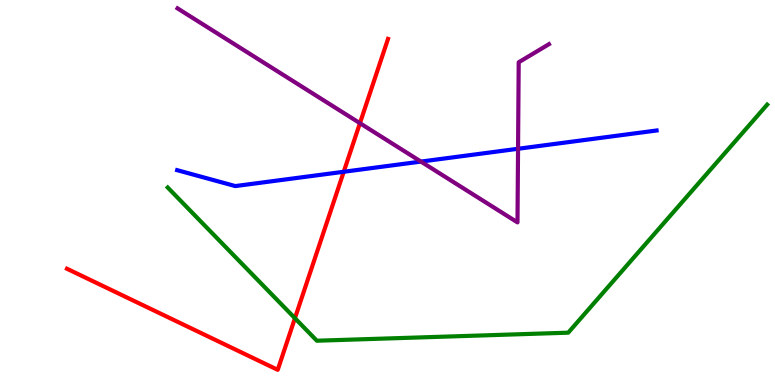[{'lines': ['blue', 'red'], 'intersections': [{'x': 4.44, 'y': 5.54}]}, {'lines': ['green', 'red'], 'intersections': [{'x': 3.81, 'y': 1.73}]}, {'lines': ['purple', 'red'], 'intersections': [{'x': 4.64, 'y': 6.8}]}, {'lines': ['blue', 'green'], 'intersections': []}, {'lines': ['blue', 'purple'], 'intersections': [{'x': 5.43, 'y': 5.8}, {'x': 6.68, 'y': 6.14}]}, {'lines': ['green', 'purple'], 'intersections': []}]